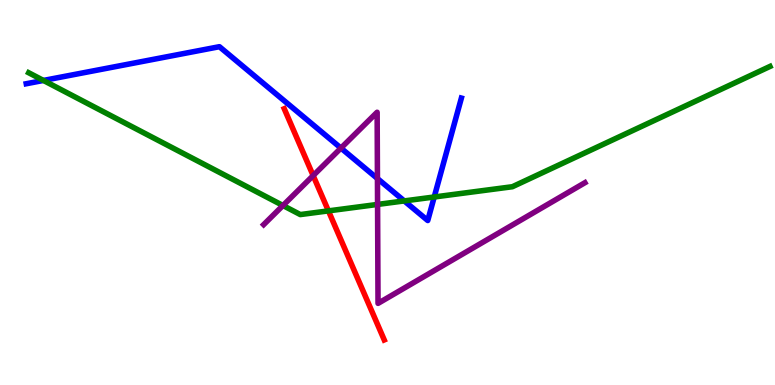[{'lines': ['blue', 'red'], 'intersections': []}, {'lines': ['green', 'red'], 'intersections': [{'x': 4.24, 'y': 4.52}]}, {'lines': ['purple', 'red'], 'intersections': [{'x': 4.04, 'y': 5.44}]}, {'lines': ['blue', 'green'], 'intersections': [{'x': 0.56, 'y': 7.91}, {'x': 5.22, 'y': 4.78}, {'x': 5.6, 'y': 4.88}]}, {'lines': ['blue', 'purple'], 'intersections': [{'x': 4.4, 'y': 6.15}, {'x': 4.87, 'y': 5.36}]}, {'lines': ['green', 'purple'], 'intersections': [{'x': 3.65, 'y': 4.66}, {'x': 4.87, 'y': 4.69}]}]